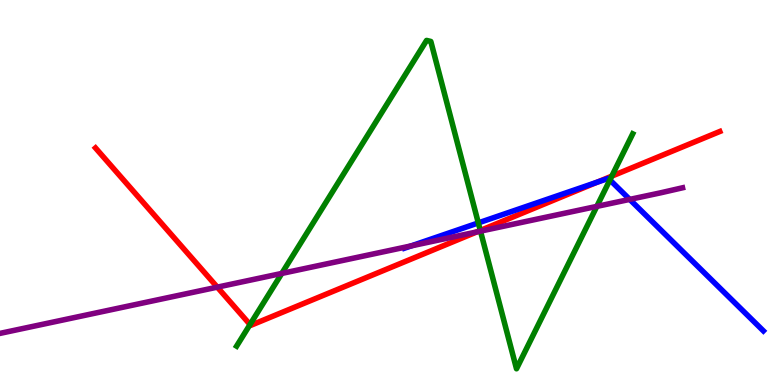[{'lines': ['blue', 'red'], 'intersections': [{'x': 7.7, 'y': 5.27}]}, {'lines': ['green', 'red'], 'intersections': [{'x': 3.23, 'y': 1.57}, {'x': 6.2, 'y': 4.01}, {'x': 7.89, 'y': 5.42}]}, {'lines': ['purple', 'red'], 'intersections': [{'x': 2.8, 'y': 2.54}, {'x': 6.15, 'y': 3.98}]}, {'lines': ['blue', 'green'], 'intersections': [{'x': 6.17, 'y': 4.21}, {'x': 7.87, 'y': 5.33}]}, {'lines': ['blue', 'purple'], 'intersections': [{'x': 5.31, 'y': 3.61}, {'x': 8.13, 'y': 4.82}]}, {'lines': ['green', 'purple'], 'intersections': [{'x': 3.64, 'y': 2.9}, {'x': 6.2, 'y': 4.0}, {'x': 7.7, 'y': 4.64}]}]